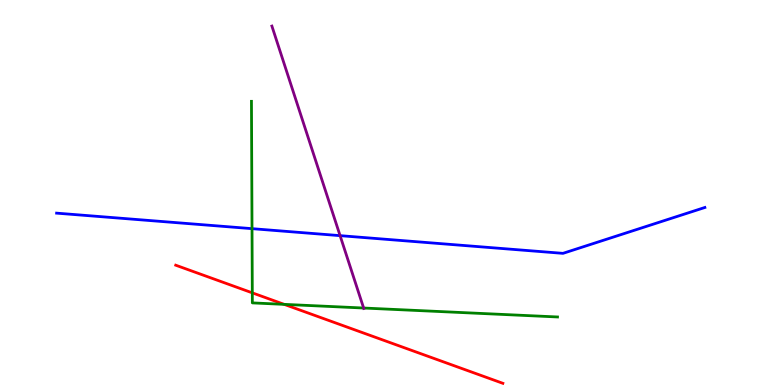[{'lines': ['blue', 'red'], 'intersections': []}, {'lines': ['green', 'red'], 'intersections': [{'x': 3.26, 'y': 2.39}, {'x': 3.67, 'y': 2.09}]}, {'lines': ['purple', 'red'], 'intersections': []}, {'lines': ['blue', 'green'], 'intersections': [{'x': 3.25, 'y': 4.06}]}, {'lines': ['blue', 'purple'], 'intersections': [{'x': 4.39, 'y': 3.88}]}, {'lines': ['green', 'purple'], 'intersections': [{'x': 4.69, 'y': 2.0}]}]